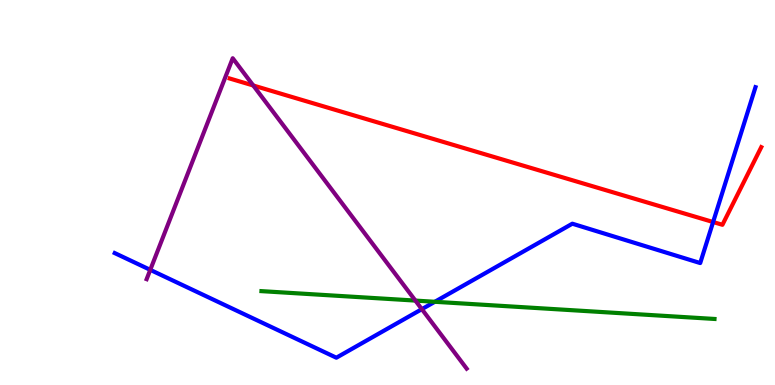[{'lines': ['blue', 'red'], 'intersections': [{'x': 9.2, 'y': 4.23}]}, {'lines': ['green', 'red'], 'intersections': []}, {'lines': ['purple', 'red'], 'intersections': [{'x': 3.27, 'y': 7.78}]}, {'lines': ['blue', 'green'], 'intersections': [{'x': 5.61, 'y': 2.16}]}, {'lines': ['blue', 'purple'], 'intersections': [{'x': 1.94, 'y': 2.99}, {'x': 5.44, 'y': 1.97}]}, {'lines': ['green', 'purple'], 'intersections': [{'x': 5.36, 'y': 2.19}]}]